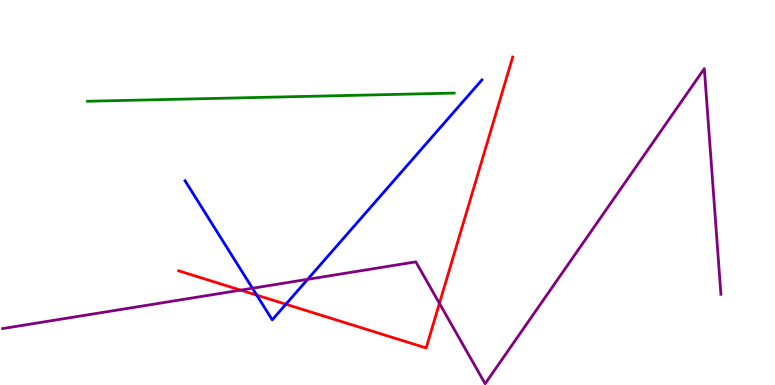[{'lines': ['blue', 'red'], 'intersections': [{'x': 3.31, 'y': 2.33}, {'x': 3.69, 'y': 2.1}]}, {'lines': ['green', 'red'], 'intersections': []}, {'lines': ['purple', 'red'], 'intersections': [{'x': 3.11, 'y': 2.46}, {'x': 5.67, 'y': 2.12}]}, {'lines': ['blue', 'green'], 'intersections': []}, {'lines': ['blue', 'purple'], 'intersections': [{'x': 3.26, 'y': 2.51}, {'x': 3.97, 'y': 2.74}]}, {'lines': ['green', 'purple'], 'intersections': []}]